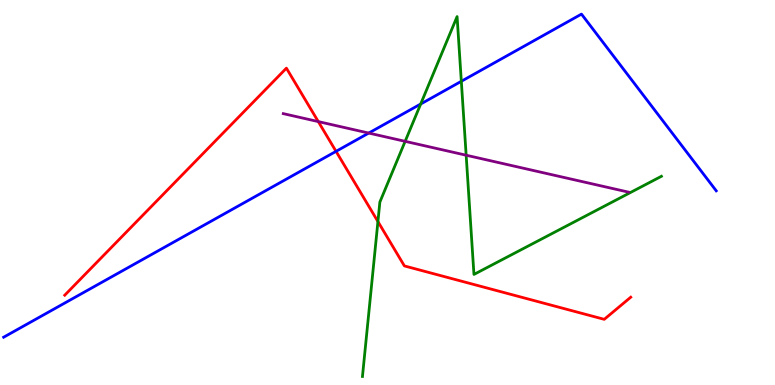[{'lines': ['blue', 'red'], 'intersections': [{'x': 4.34, 'y': 6.07}]}, {'lines': ['green', 'red'], 'intersections': [{'x': 4.88, 'y': 4.25}]}, {'lines': ['purple', 'red'], 'intersections': [{'x': 4.11, 'y': 6.84}]}, {'lines': ['blue', 'green'], 'intersections': [{'x': 5.43, 'y': 7.3}, {'x': 5.95, 'y': 7.89}]}, {'lines': ['blue', 'purple'], 'intersections': [{'x': 4.76, 'y': 6.54}]}, {'lines': ['green', 'purple'], 'intersections': [{'x': 5.23, 'y': 6.33}, {'x': 6.01, 'y': 5.97}]}]